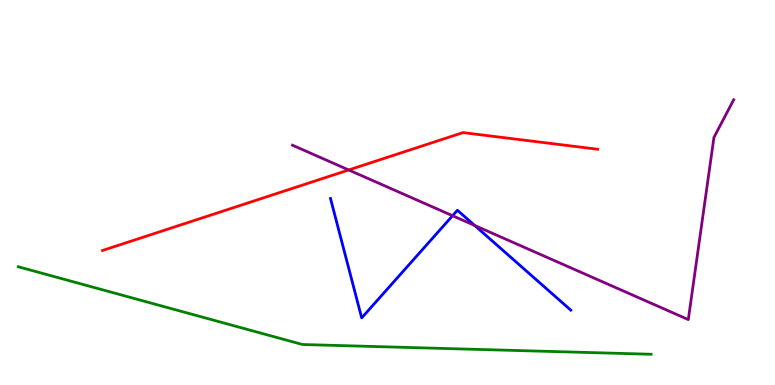[{'lines': ['blue', 'red'], 'intersections': []}, {'lines': ['green', 'red'], 'intersections': []}, {'lines': ['purple', 'red'], 'intersections': [{'x': 4.5, 'y': 5.59}]}, {'lines': ['blue', 'green'], 'intersections': []}, {'lines': ['blue', 'purple'], 'intersections': [{'x': 5.84, 'y': 4.4}, {'x': 6.13, 'y': 4.14}]}, {'lines': ['green', 'purple'], 'intersections': []}]